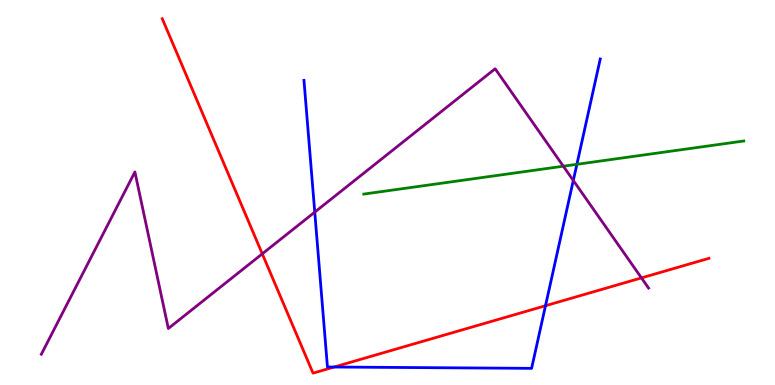[{'lines': ['blue', 'red'], 'intersections': [{'x': 4.31, 'y': 0.467}, {'x': 7.04, 'y': 2.06}]}, {'lines': ['green', 'red'], 'intersections': []}, {'lines': ['purple', 'red'], 'intersections': [{'x': 3.38, 'y': 3.41}, {'x': 8.28, 'y': 2.78}]}, {'lines': ['blue', 'green'], 'intersections': [{'x': 7.44, 'y': 5.73}]}, {'lines': ['blue', 'purple'], 'intersections': [{'x': 4.06, 'y': 4.49}, {'x': 7.4, 'y': 5.31}]}, {'lines': ['green', 'purple'], 'intersections': [{'x': 7.27, 'y': 5.68}]}]